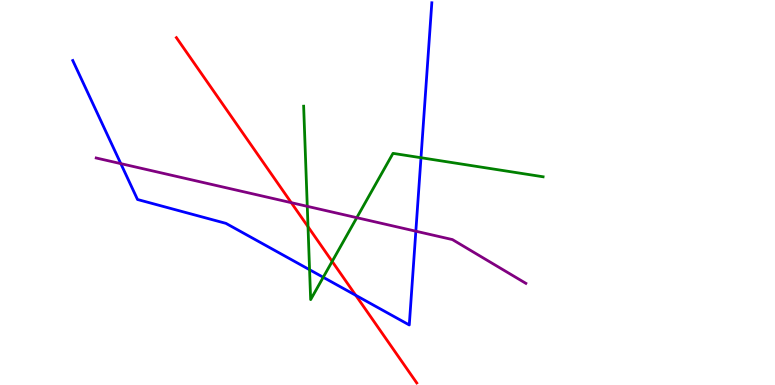[{'lines': ['blue', 'red'], 'intersections': [{'x': 4.59, 'y': 2.33}]}, {'lines': ['green', 'red'], 'intersections': [{'x': 3.97, 'y': 4.11}, {'x': 4.29, 'y': 3.21}]}, {'lines': ['purple', 'red'], 'intersections': [{'x': 3.76, 'y': 4.74}]}, {'lines': ['blue', 'green'], 'intersections': [{'x': 3.99, 'y': 2.99}, {'x': 4.17, 'y': 2.8}, {'x': 5.43, 'y': 5.9}]}, {'lines': ['blue', 'purple'], 'intersections': [{'x': 1.56, 'y': 5.75}, {'x': 5.37, 'y': 3.99}]}, {'lines': ['green', 'purple'], 'intersections': [{'x': 3.96, 'y': 4.64}, {'x': 4.6, 'y': 4.35}]}]